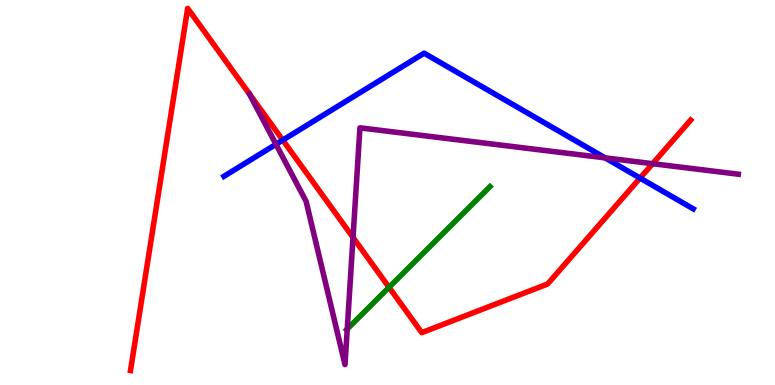[{'lines': ['blue', 'red'], 'intersections': [{'x': 3.65, 'y': 6.36}, {'x': 8.26, 'y': 5.37}]}, {'lines': ['green', 'red'], 'intersections': [{'x': 5.02, 'y': 2.54}]}, {'lines': ['purple', 'red'], 'intersections': [{'x': 4.56, 'y': 3.83}, {'x': 8.42, 'y': 5.75}]}, {'lines': ['blue', 'green'], 'intersections': []}, {'lines': ['blue', 'purple'], 'intersections': [{'x': 3.56, 'y': 6.25}, {'x': 7.81, 'y': 5.9}]}, {'lines': ['green', 'purple'], 'intersections': [{'x': 4.48, 'y': 1.45}]}]